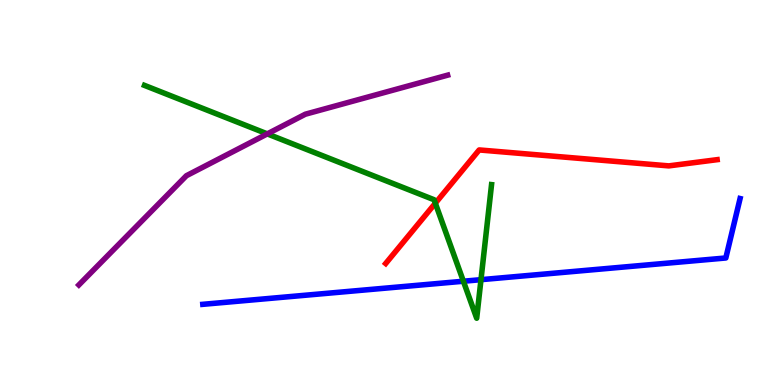[{'lines': ['blue', 'red'], 'intersections': []}, {'lines': ['green', 'red'], 'intersections': [{'x': 5.62, 'y': 4.72}]}, {'lines': ['purple', 'red'], 'intersections': []}, {'lines': ['blue', 'green'], 'intersections': [{'x': 5.98, 'y': 2.7}, {'x': 6.21, 'y': 2.74}]}, {'lines': ['blue', 'purple'], 'intersections': []}, {'lines': ['green', 'purple'], 'intersections': [{'x': 3.45, 'y': 6.52}]}]